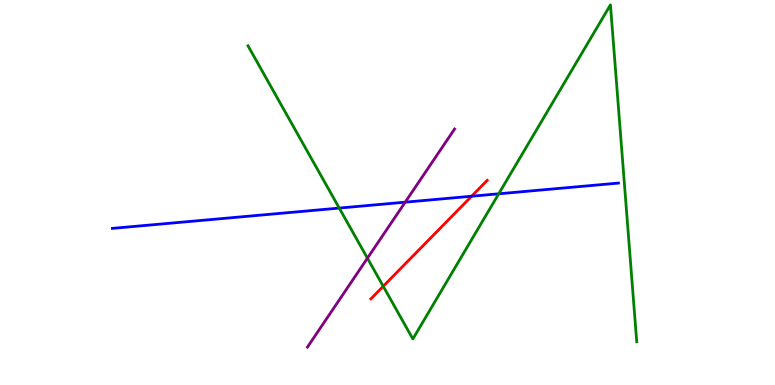[{'lines': ['blue', 'red'], 'intersections': [{'x': 6.09, 'y': 4.9}]}, {'lines': ['green', 'red'], 'intersections': [{'x': 4.94, 'y': 2.56}]}, {'lines': ['purple', 'red'], 'intersections': []}, {'lines': ['blue', 'green'], 'intersections': [{'x': 4.38, 'y': 4.6}, {'x': 6.44, 'y': 4.97}]}, {'lines': ['blue', 'purple'], 'intersections': [{'x': 5.23, 'y': 4.75}]}, {'lines': ['green', 'purple'], 'intersections': [{'x': 4.74, 'y': 3.29}]}]